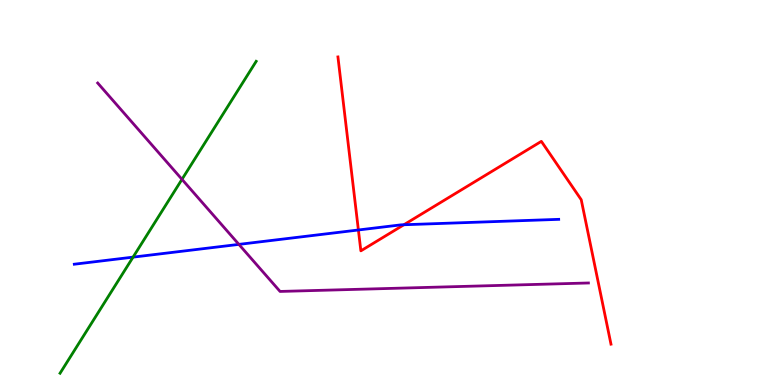[{'lines': ['blue', 'red'], 'intersections': [{'x': 4.62, 'y': 4.03}, {'x': 5.21, 'y': 4.16}]}, {'lines': ['green', 'red'], 'intersections': []}, {'lines': ['purple', 'red'], 'intersections': []}, {'lines': ['blue', 'green'], 'intersections': [{'x': 1.72, 'y': 3.32}]}, {'lines': ['blue', 'purple'], 'intersections': [{'x': 3.08, 'y': 3.65}]}, {'lines': ['green', 'purple'], 'intersections': [{'x': 2.35, 'y': 5.34}]}]